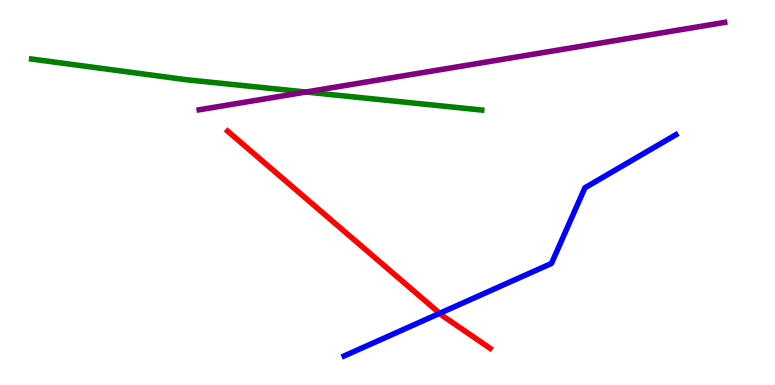[{'lines': ['blue', 'red'], 'intersections': [{'x': 5.67, 'y': 1.86}]}, {'lines': ['green', 'red'], 'intersections': []}, {'lines': ['purple', 'red'], 'intersections': []}, {'lines': ['blue', 'green'], 'intersections': []}, {'lines': ['blue', 'purple'], 'intersections': []}, {'lines': ['green', 'purple'], 'intersections': [{'x': 3.95, 'y': 7.61}]}]